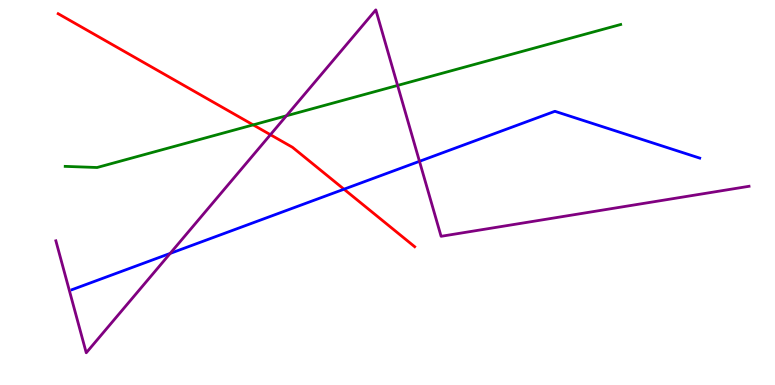[{'lines': ['blue', 'red'], 'intersections': [{'x': 4.44, 'y': 5.09}]}, {'lines': ['green', 'red'], 'intersections': [{'x': 3.27, 'y': 6.76}]}, {'lines': ['purple', 'red'], 'intersections': [{'x': 3.49, 'y': 6.5}]}, {'lines': ['blue', 'green'], 'intersections': []}, {'lines': ['blue', 'purple'], 'intersections': [{'x': 2.2, 'y': 3.42}, {'x': 5.41, 'y': 5.81}]}, {'lines': ['green', 'purple'], 'intersections': [{'x': 3.7, 'y': 6.99}, {'x': 5.13, 'y': 7.78}]}]